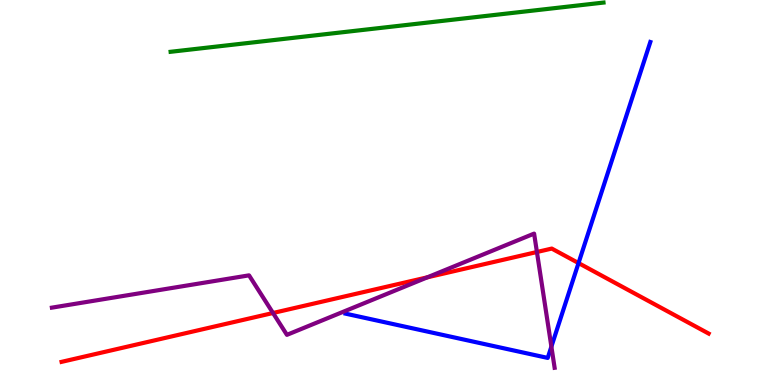[{'lines': ['blue', 'red'], 'intersections': [{'x': 7.46, 'y': 3.17}]}, {'lines': ['green', 'red'], 'intersections': []}, {'lines': ['purple', 'red'], 'intersections': [{'x': 3.52, 'y': 1.87}, {'x': 5.51, 'y': 2.8}, {'x': 6.93, 'y': 3.45}]}, {'lines': ['blue', 'green'], 'intersections': []}, {'lines': ['blue', 'purple'], 'intersections': [{'x': 7.11, 'y': 0.997}]}, {'lines': ['green', 'purple'], 'intersections': []}]